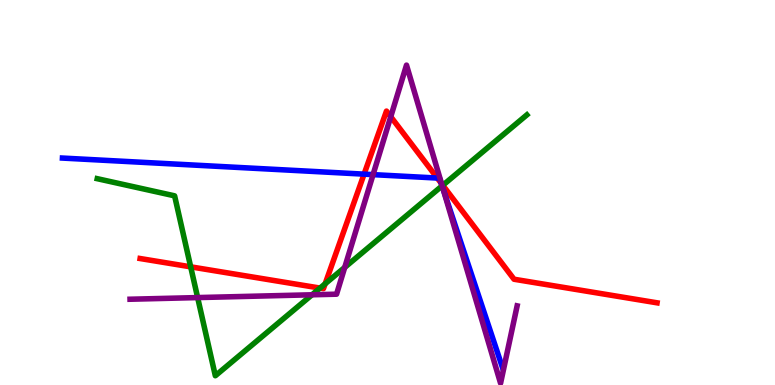[{'lines': ['blue', 'red'], 'intersections': [{'x': 4.7, 'y': 5.48}, {'x': 5.64, 'y': 5.38}, {'x': 5.69, 'y': 5.24}]}, {'lines': ['green', 'red'], 'intersections': [{'x': 2.46, 'y': 3.07}, {'x': 4.13, 'y': 2.52}, {'x': 4.2, 'y': 2.63}, {'x': 5.71, 'y': 5.19}]}, {'lines': ['purple', 'red'], 'intersections': [{'x': 5.04, 'y': 6.97}, {'x': 5.7, 'y': 5.23}]}, {'lines': ['blue', 'green'], 'intersections': [{'x': 5.7, 'y': 5.17}]}, {'lines': ['blue', 'purple'], 'intersections': [{'x': 4.81, 'y': 5.46}, {'x': 5.72, 'y': 5.07}]}, {'lines': ['green', 'purple'], 'intersections': [{'x': 2.55, 'y': 2.27}, {'x': 4.03, 'y': 2.34}, {'x': 4.45, 'y': 3.05}, {'x': 5.71, 'y': 5.17}]}]